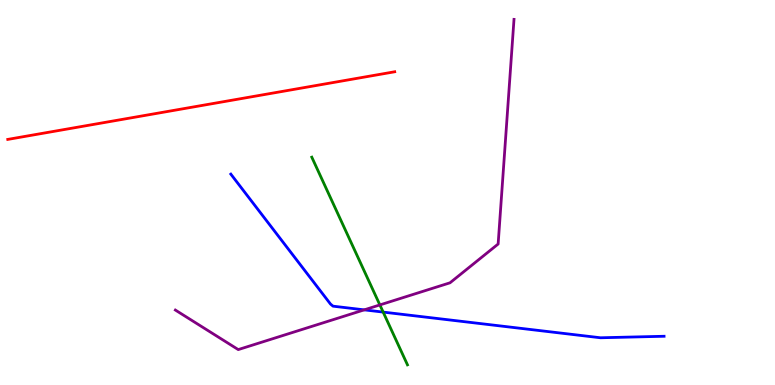[{'lines': ['blue', 'red'], 'intersections': []}, {'lines': ['green', 'red'], 'intersections': []}, {'lines': ['purple', 'red'], 'intersections': []}, {'lines': ['blue', 'green'], 'intersections': [{'x': 4.94, 'y': 1.89}]}, {'lines': ['blue', 'purple'], 'intersections': [{'x': 4.7, 'y': 1.95}]}, {'lines': ['green', 'purple'], 'intersections': [{'x': 4.9, 'y': 2.08}]}]